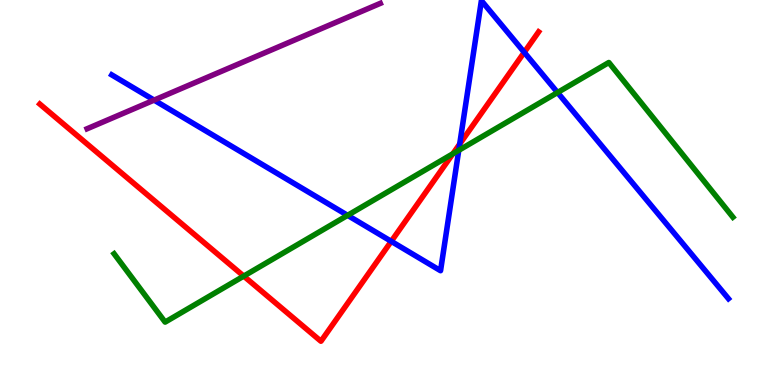[{'lines': ['blue', 'red'], 'intersections': [{'x': 5.05, 'y': 3.73}, {'x': 5.93, 'y': 6.26}, {'x': 6.76, 'y': 8.64}]}, {'lines': ['green', 'red'], 'intersections': [{'x': 3.14, 'y': 2.83}, {'x': 5.84, 'y': 6.01}]}, {'lines': ['purple', 'red'], 'intersections': []}, {'lines': ['blue', 'green'], 'intersections': [{'x': 4.49, 'y': 4.41}, {'x': 5.92, 'y': 6.1}, {'x': 7.19, 'y': 7.6}]}, {'lines': ['blue', 'purple'], 'intersections': [{'x': 1.99, 'y': 7.4}]}, {'lines': ['green', 'purple'], 'intersections': []}]